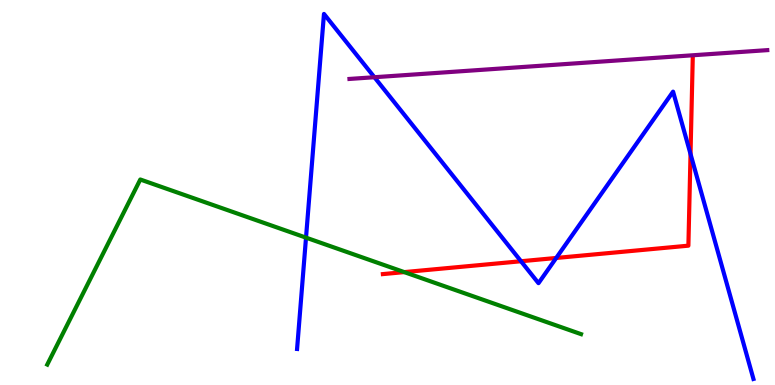[{'lines': ['blue', 'red'], 'intersections': [{'x': 6.72, 'y': 3.21}, {'x': 7.18, 'y': 3.3}, {'x': 8.91, 'y': 6.0}]}, {'lines': ['green', 'red'], 'intersections': [{'x': 5.22, 'y': 2.93}]}, {'lines': ['purple', 'red'], 'intersections': []}, {'lines': ['blue', 'green'], 'intersections': [{'x': 3.95, 'y': 3.83}]}, {'lines': ['blue', 'purple'], 'intersections': [{'x': 4.83, 'y': 7.99}]}, {'lines': ['green', 'purple'], 'intersections': []}]